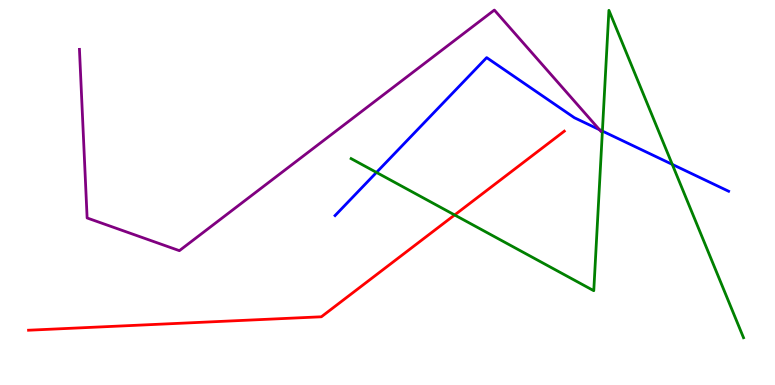[{'lines': ['blue', 'red'], 'intersections': []}, {'lines': ['green', 'red'], 'intersections': [{'x': 5.87, 'y': 4.42}]}, {'lines': ['purple', 'red'], 'intersections': []}, {'lines': ['blue', 'green'], 'intersections': [{'x': 4.86, 'y': 5.52}, {'x': 7.77, 'y': 6.6}, {'x': 8.67, 'y': 5.73}]}, {'lines': ['blue', 'purple'], 'intersections': [{'x': 7.73, 'y': 6.63}]}, {'lines': ['green', 'purple'], 'intersections': []}]